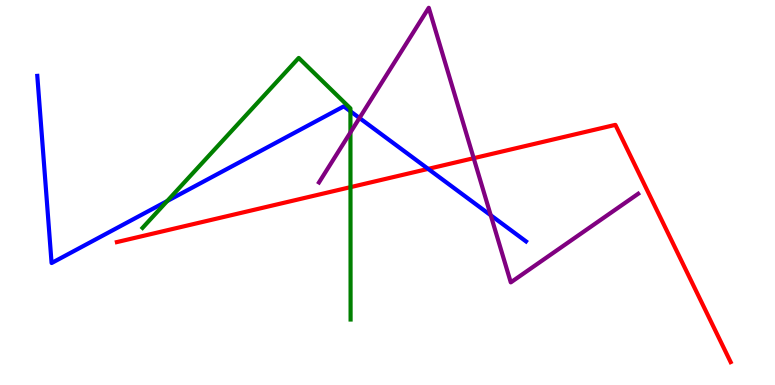[{'lines': ['blue', 'red'], 'intersections': [{'x': 5.52, 'y': 5.61}]}, {'lines': ['green', 'red'], 'intersections': [{'x': 4.52, 'y': 5.14}]}, {'lines': ['purple', 'red'], 'intersections': [{'x': 6.11, 'y': 5.89}]}, {'lines': ['blue', 'green'], 'intersections': [{'x': 2.16, 'y': 4.78}, {'x': 4.52, 'y': 7.11}]}, {'lines': ['blue', 'purple'], 'intersections': [{'x': 4.64, 'y': 6.93}, {'x': 6.33, 'y': 4.41}]}, {'lines': ['green', 'purple'], 'intersections': [{'x': 4.52, 'y': 6.56}]}]